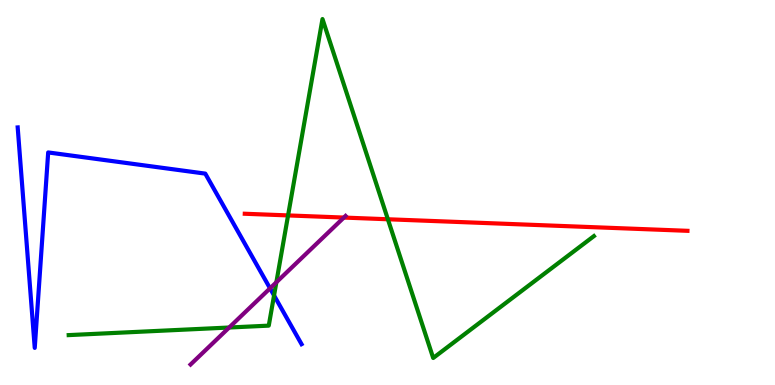[{'lines': ['blue', 'red'], 'intersections': []}, {'lines': ['green', 'red'], 'intersections': [{'x': 3.72, 'y': 4.4}, {'x': 5.01, 'y': 4.3}]}, {'lines': ['purple', 'red'], 'intersections': [{'x': 4.44, 'y': 4.35}]}, {'lines': ['blue', 'green'], 'intersections': [{'x': 3.54, 'y': 2.33}]}, {'lines': ['blue', 'purple'], 'intersections': [{'x': 3.48, 'y': 2.51}]}, {'lines': ['green', 'purple'], 'intersections': [{'x': 2.96, 'y': 1.49}, {'x': 3.57, 'y': 2.67}]}]